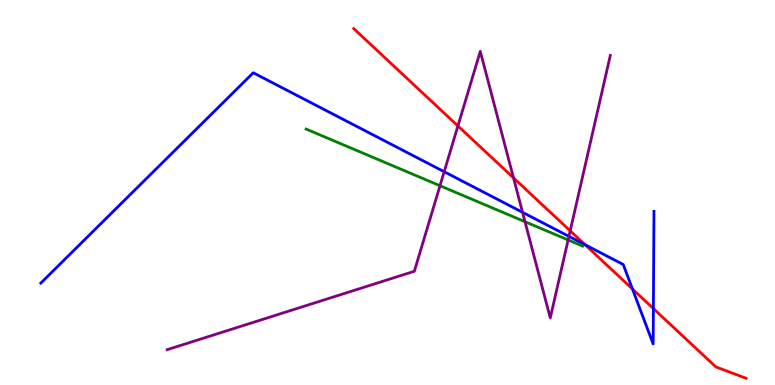[{'lines': ['blue', 'red'], 'intersections': [{'x': 7.55, 'y': 3.64}, {'x': 8.16, 'y': 2.49}, {'x': 8.43, 'y': 1.99}]}, {'lines': ['green', 'red'], 'intersections': []}, {'lines': ['purple', 'red'], 'intersections': [{'x': 5.91, 'y': 6.73}, {'x': 6.63, 'y': 5.38}, {'x': 7.36, 'y': 4.0}]}, {'lines': ['blue', 'green'], 'intersections': []}, {'lines': ['blue', 'purple'], 'intersections': [{'x': 5.73, 'y': 5.54}, {'x': 6.74, 'y': 4.48}, {'x': 7.34, 'y': 3.86}]}, {'lines': ['green', 'purple'], 'intersections': [{'x': 5.68, 'y': 5.18}, {'x': 6.77, 'y': 4.24}, {'x': 7.33, 'y': 3.77}]}]